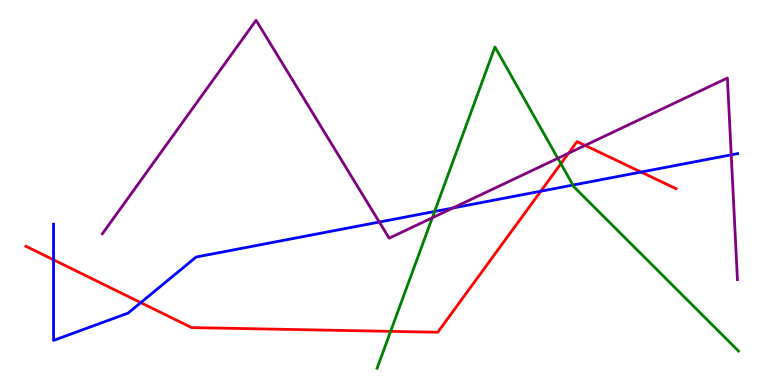[{'lines': ['blue', 'red'], 'intersections': [{'x': 0.691, 'y': 3.25}, {'x': 1.82, 'y': 2.14}, {'x': 6.98, 'y': 5.03}, {'x': 8.27, 'y': 5.53}]}, {'lines': ['green', 'red'], 'intersections': [{'x': 5.04, 'y': 1.39}, {'x': 7.24, 'y': 5.75}]}, {'lines': ['purple', 'red'], 'intersections': [{'x': 7.34, 'y': 6.02}, {'x': 7.55, 'y': 6.22}]}, {'lines': ['blue', 'green'], 'intersections': [{'x': 5.61, 'y': 4.51}, {'x': 7.39, 'y': 5.19}]}, {'lines': ['blue', 'purple'], 'intersections': [{'x': 4.89, 'y': 4.23}, {'x': 5.84, 'y': 4.6}, {'x': 9.44, 'y': 5.98}]}, {'lines': ['green', 'purple'], 'intersections': [{'x': 5.58, 'y': 4.34}, {'x': 7.2, 'y': 5.89}]}]